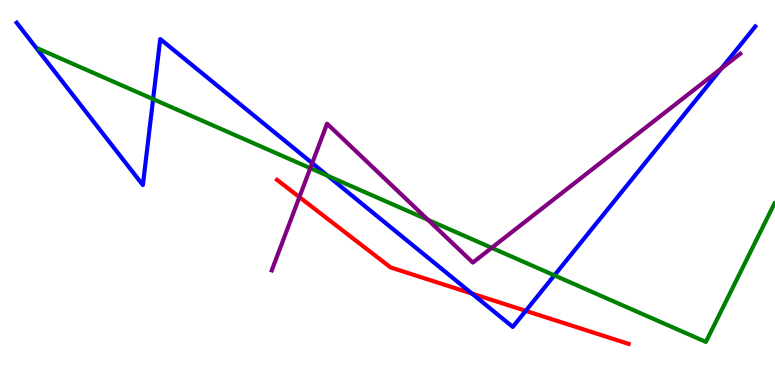[{'lines': ['blue', 'red'], 'intersections': [{'x': 6.09, 'y': 2.37}, {'x': 6.78, 'y': 1.93}]}, {'lines': ['green', 'red'], 'intersections': []}, {'lines': ['purple', 'red'], 'intersections': [{'x': 3.86, 'y': 4.88}]}, {'lines': ['blue', 'green'], 'intersections': [{'x': 1.98, 'y': 7.43}, {'x': 4.23, 'y': 5.43}, {'x': 7.15, 'y': 2.85}]}, {'lines': ['blue', 'purple'], 'intersections': [{'x': 4.03, 'y': 5.76}, {'x': 9.31, 'y': 8.22}]}, {'lines': ['green', 'purple'], 'intersections': [{'x': 4.0, 'y': 5.63}, {'x': 5.52, 'y': 4.29}, {'x': 6.34, 'y': 3.56}]}]